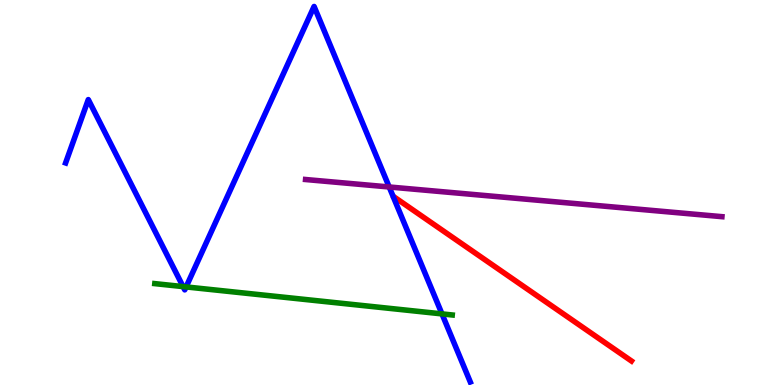[{'lines': ['blue', 'red'], 'intersections': []}, {'lines': ['green', 'red'], 'intersections': []}, {'lines': ['purple', 'red'], 'intersections': []}, {'lines': ['blue', 'green'], 'intersections': [{'x': 2.36, 'y': 2.56}, {'x': 2.4, 'y': 2.55}, {'x': 5.7, 'y': 1.85}]}, {'lines': ['blue', 'purple'], 'intersections': [{'x': 5.02, 'y': 5.14}]}, {'lines': ['green', 'purple'], 'intersections': []}]